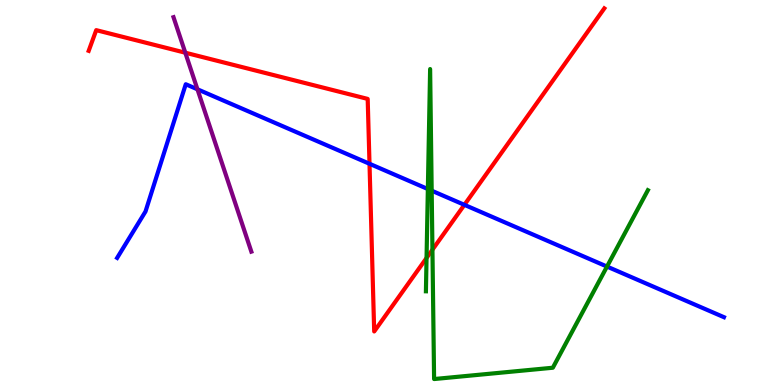[{'lines': ['blue', 'red'], 'intersections': [{'x': 4.77, 'y': 5.75}, {'x': 5.99, 'y': 4.68}]}, {'lines': ['green', 'red'], 'intersections': [{'x': 5.5, 'y': 3.3}, {'x': 5.58, 'y': 3.51}]}, {'lines': ['purple', 'red'], 'intersections': [{'x': 2.39, 'y': 8.63}]}, {'lines': ['blue', 'green'], 'intersections': [{'x': 5.52, 'y': 5.09}, {'x': 5.57, 'y': 5.05}, {'x': 7.83, 'y': 3.08}]}, {'lines': ['blue', 'purple'], 'intersections': [{'x': 2.55, 'y': 7.68}]}, {'lines': ['green', 'purple'], 'intersections': []}]